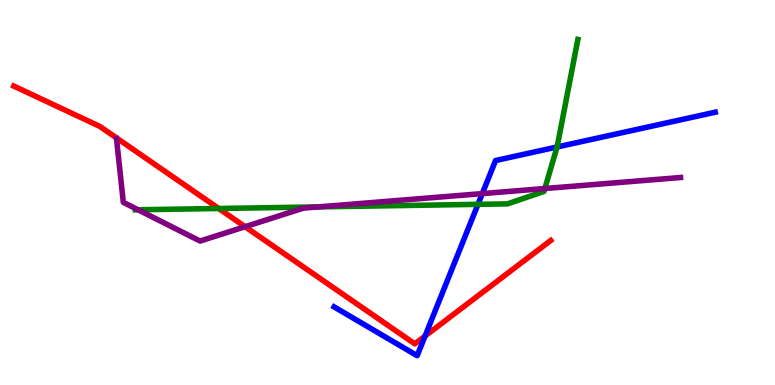[{'lines': ['blue', 'red'], 'intersections': [{'x': 5.48, 'y': 1.27}]}, {'lines': ['green', 'red'], 'intersections': [{'x': 2.82, 'y': 4.58}]}, {'lines': ['purple', 'red'], 'intersections': [{'x': 3.16, 'y': 4.11}]}, {'lines': ['blue', 'green'], 'intersections': [{'x': 6.17, 'y': 4.69}, {'x': 7.19, 'y': 6.18}]}, {'lines': ['blue', 'purple'], 'intersections': [{'x': 6.22, 'y': 4.97}]}, {'lines': ['green', 'purple'], 'intersections': [{'x': 1.78, 'y': 4.55}, {'x': 4.11, 'y': 4.63}, {'x': 7.03, 'y': 5.1}]}]